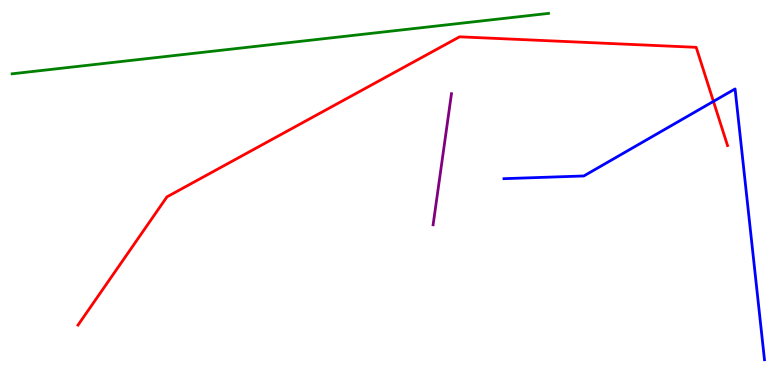[{'lines': ['blue', 'red'], 'intersections': [{'x': 9.21, 'y': 7.37}]}, {'lines': ['green', 'red'], 'intersections': []}, {'lines': ['purple', 'red'], 'intersections': []}, {'lines': ['blue', 'green'], 'intersections': []}, {'lines': ['blue', 'purple'], 'intersections': []}, {'lines': ['green', 'purple'], 'intersections': []}]